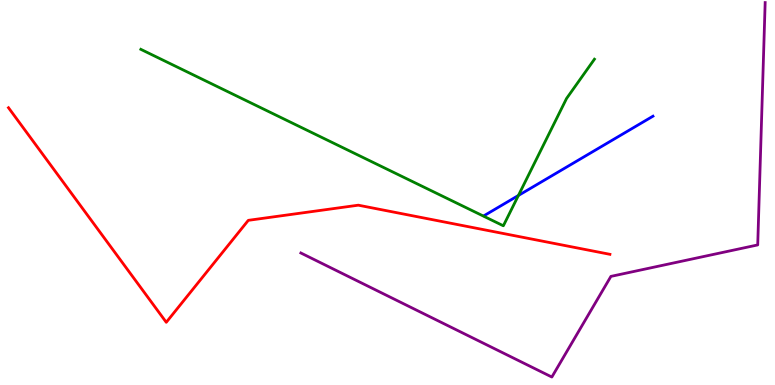[{'lines': ['blue', 'red'], 'intersections': []}, {'lines': ['green', 'red'], 'intersections': []}, {'lines': ['purple', 'red'], 'intersections': []}, {'lines': ['blue', 'green'], 'intersections': [{'x': 6.69, 'y': 4.92}]}, {'lines': ['blue', 'purple'], 'intersections': []}, {'lines': ['green', 'purple'], 'intersections': []}]